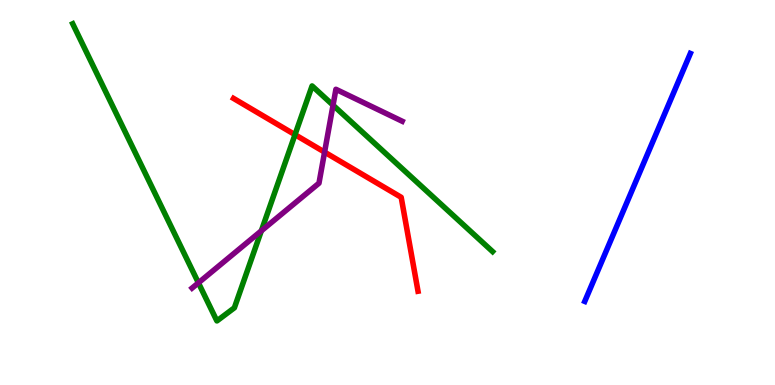[{'lines': ['blue', 'red'], 'intersections': []}, {'lines': ['green', 'red'], 'intersections': [{'x': 3.81, 'y': 6.5}]}, {'lines': ['purple', 'red'], 'intersections': [{'x': 4.19, 'y': 6.05}]}, {'lines': ['blue', 'green'], 'intersections': []}, {'lines': ['blue', 'purple'], 'intersections': []}, {'lines': ['green', 'purple'], 'intersections': [{'x': 2.56, 'y': 2.65}, {'x': 3.37, 'y': 4.0}, {'x': 4.3, 'y': 7.27}]}]